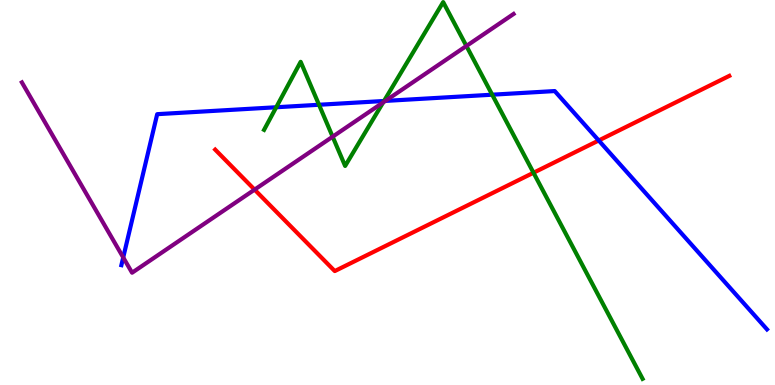[{'lines': ['blue', 'red'], 'intersections': [{'x': 7.73, 'y': 6.35}]}, {'lines': ['green', 'red'], 'intersections': [{'x': 6.88, 'y': 5.51}]}, {'lines': ['purple', 'red'], 'intersections': [{'x': 3.28, 'y': 5.07}]}, {'lines': ['blue', 'green'], 'intersections': [{'x': 3.56, 'y': 7.21}, {'x': 4.12, 'y': 7.28}, {'x': 4.95, 'y': 7.38}, {'x': 6.35, 'y': 7.54}]}, {'lines': ['blue', 'purple'], 'intersections': [{'x': 1.59, 'y': 3.31}, {'x': 4.97, 'y': 7.38}]}, {'lines': ['green', 'purple'], 'intersections': [{'x': 4.29, 'y': 6.45}, {'x': 4.94, 'y': 7.34}, {'x': 6.02, 'y': 8.81}]}]